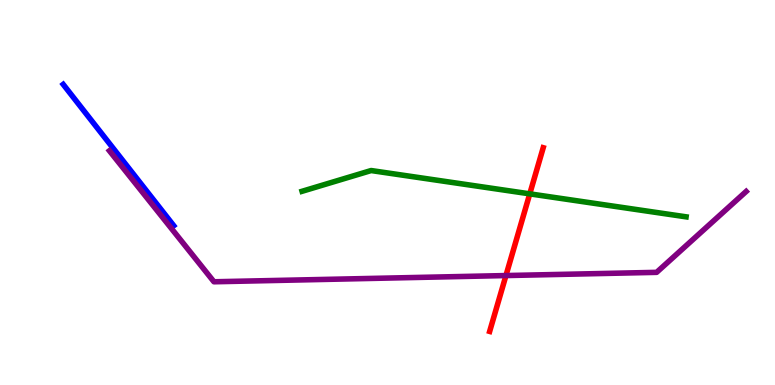[{'lines': ['blue', 'red'], 'intersections': []}, {'lines': ['green', 'red'], 'intersections': [{'x': 6.84, 'y': 4.96}]}, {'lines': ['purple', 'red'], 'intersections': [{'x': 6.53, 'y': 2.84}]}, {'lines': ['blue', 'green'], 'intersections': []}, {'lines': ['blue', 'purple'], 'intersections': []}, {'lines': ['green', 'purple'], 'intersections': []}]